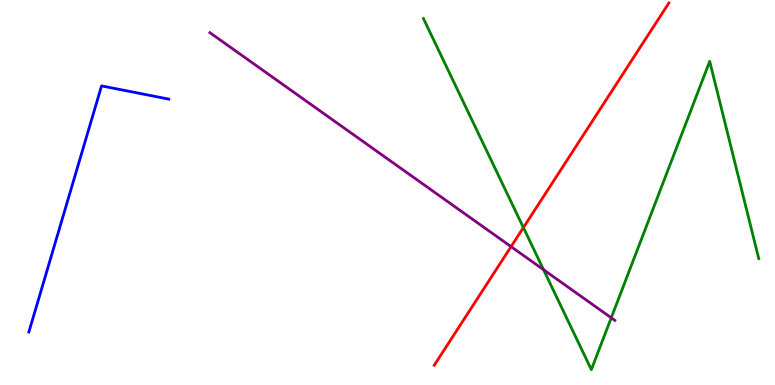[{'lines': ['blue', 'red'], 'intersections': []}, {'lines': ['green', 'red'], 'intersections': [{'x': 6.75, 'y': 4.09}]}, {'lines': ['purple', 'red'], 'intersections': [{'x': 6.59, 'y': 3.59}]}, {'lines': ['blue', 'green'], 'intersections': []}, {'lines': ['blue', 'purple'], 'intersections': []}, {'lines': ['green', 'purple'], 'intersections': [{'x': 7.01, 'y': 2.99}, {'x': 7.89, 'y': 1.75}]}]